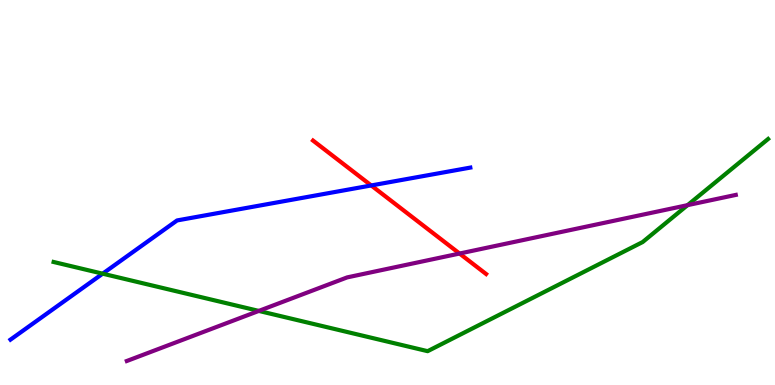[{'lines': ['blue', 'red'], 'intersections': [{'x': 4.79, 'y': 5.18}]}, {'lines': ['green', 'red'], 'intersections': []}, {'lines': ['purple', 'red'], 'intersections': [{'x': 5.93, 'y': 3.41}]}, {'lines': ['blue', 'green'], 'intersections': [{'x': 1.32, 'y': 2.89}]}, {'lines': ['blue', 'purple'], 'intersections': []}, {'lines': ['green', 'purple'], 'intersections': [{'x': 3.34, 'y': 1.92}, {'x': 8.87, 'y': 4.67}]}]